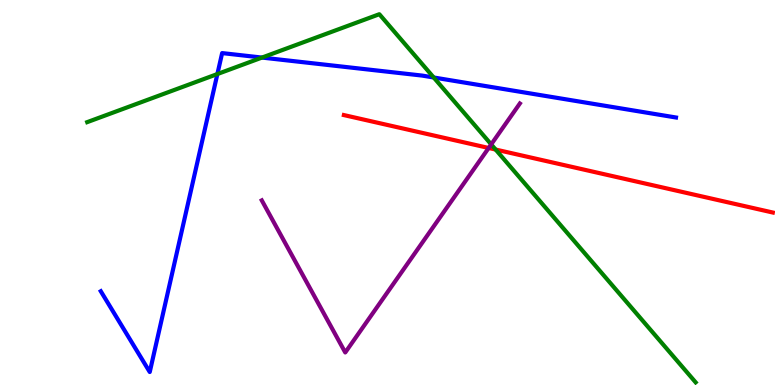[{'lines': ['blue', 'red'], 'intersections': []}, {'lines': ['green', 'red'], 'intersections': [{'x': 6.4, 'y': 6.12}]}, {'lines': ['purple', 'red'], 'intersections': [{'x': 6.31, 'y': 6.16}]}, {'lines': ['blue', 'green'], 'intersections': [{'x': 2.8, 'y': 8.08}, {'x': 3.38, 'y': 8.5}, {'x': 5.6, 'y': 7.99}]}, {'lines': ['blue', 'purple'], 'intersections': []}, {'lines': ['green', 'purple'], 'intersections': [{'x': 6.34, 'y': 6.25}]}]